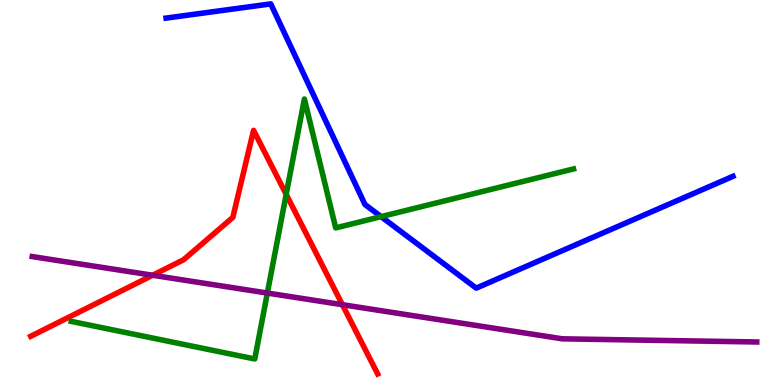[{'lines': ['blue', 'red'], 'intersections': []}, {'lines': ['green', 'red'], 'intersections': [{'x': 3.69, 'y': 4.95}]}, {'lines': ['purple', 'red'], 'intersections': [{'x': 1.97, 'y': 2.85}, {'x': 4.42, 'y': 2.09}]}, {'lines': ['blue', 'green'], 'intersections': [{'x': 4.92, 'y': 4.37}]}, {'lines': ['blue', 'purple'], 'intersections': []}, {'lines': ['green', 'purple'], 'intersections': [{'x': 3.45, 'y': 2.39}]}]